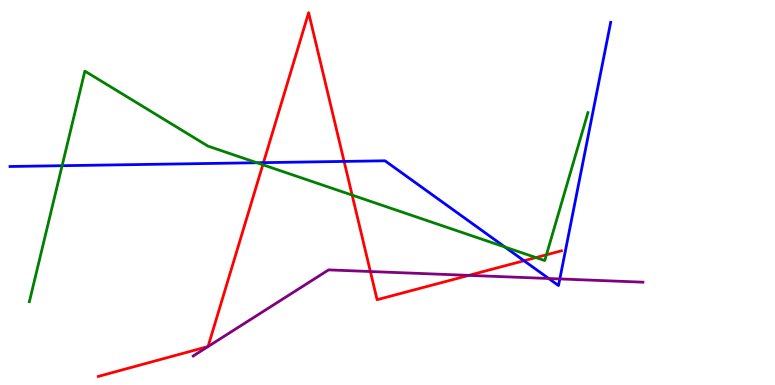[{'lines': ['blue', 'red'], 'intersections': [{'x': 3.4, 'y': 5.78}, {'x': 4.44, 'y': 5.81}, {'x': 6.76, 'y': 3.23}]}, {'lines': ['green', 'red'], 'intersections': [{'x': 3.39, 'y': 5.72}, {'x': 4.54, 'y': 4.93}, {'x': 6.92, 'y': 3.31}, {'x': 7.05, 'y': 3.38}]}, {'lines': ['purple', 'red'], 'intersections': [{'x': 4.78, 'y': 2.95}, {'x': 6.05, 'y': 2.85}]}, {'lines': ['blue', 'green'], 'intersections': [{'x': 0.801, 'y': 5.7}, {'x': 3.31, 'y': 5.77}, {'x': 6.52, 'y': 3.58}]}, {'lines': ['blue', 'purple'], 'intersections': [{'x': 7.08, 'y': 2.77}, {'x': 7.22, 'y': 2.75}]}, {'lines': ['green', 'purple'], 'intersections': []}]